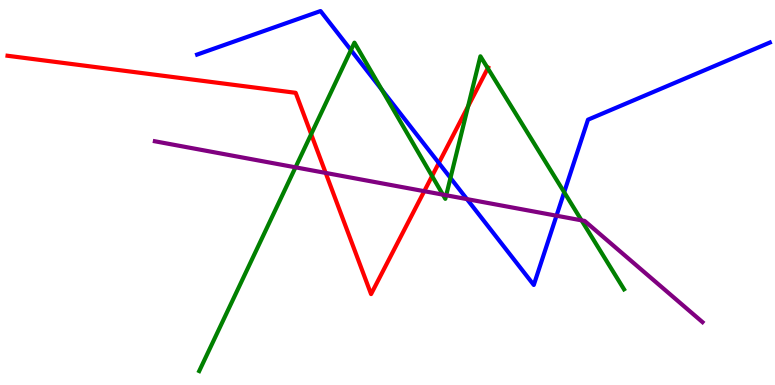[{'lines': ['blue', 'red'], 'intersections': [{'x': 5.66, 'y': 5.77}]}, {'lines': ['green', 'red'], 'intersections': [{'x': 4.02, 'y': 6.51}, {'x': 5.58, 'y': 5.43}, {'x': 6.04, 'y': 7.24}, {'x': 6.29, 'y': 8.23}]}, {'lines': ['purple', 'red'], 'intersections': [{'x': 4.2, 'y': 5.51}, {'x': 5.47, 'y': 5.03}]}, {'lines': ['blue', 'green'], 'intersections': [{'x': 4.53, 'y': 8.7}, {'x': 4.93, 'y': 7.67}, {'x': 5.81, 'y': 5.38}, {'x': 7.28, 'y': 5.01}]}, {'lines': ['blue', 'purple'], 'intersections': [{'x': 6.03, 'y': 4.83}, {'x': 7.18, 'y': 4.4}]}, {'lines': ['green', 'purple'], 'intersections': [{'x': 3.81, 'y': 5.65}, {'x': 5.71, 'y': 4.94}, {'x': 5.76, 'y': 4.93}, {'x': 7.5, 'y': 4.28}]}]